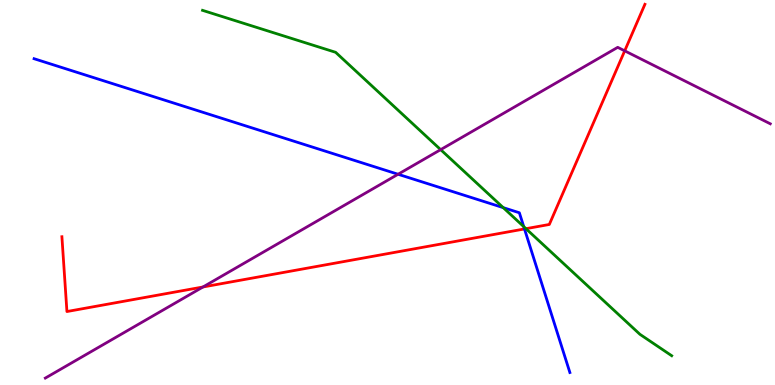[{'lines': ['blue', 'red'], 'intersections': [{'x': 6.77, 'y': 4.05}]}, {'lines': ['green', 'red'], 'intersections': [{'x': 6.79, 'y': 4.06}]}, {'lines': ['purple', 'red'], 'intersections': [{'x': 2.62, 'y': 2.55}, {'x': 8.06, 'y': 8.68}]}, {'lines': ['blue', 'green'], 'intersections': [{'x': 6.49, 'y': 4.61}, {'x': 6.76, 'y': 4.11}]}, {'lines': ['blue', 'purple'], 'intersections': [{'x': 5.14, 'y': 5.47}]}, {'lines': ['green', 'purple'], 'intersections': [{'x': 5.69, 'y': 6.11}]}]